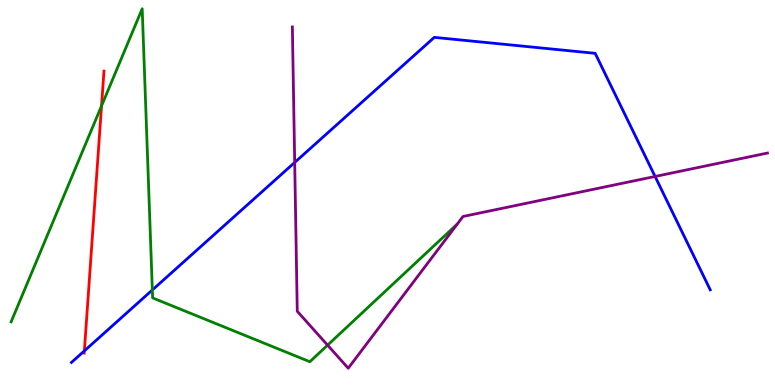[{'lines': ['blue', 'red'], 'intersections': [{'x': 1.09, 'y': 0.886}]}, {'lines': ['green', 'red'], 'intersections': [{'x': 1.31, 'y': 7.25}]}, {'lines': ['purple', 'red'], 'intersections': []}, {'lines': ['blue', 'green'], 'intersections': [{'x': 1.97, 'y': 2.47}]}, {'lines': ['blue', 'purple'], 'intersections': [{'x': 3.8, 'y': 5.78}, {'x': 8.45, 'y': 5.42}]}, {'lines': ['green', 'purple'], 'intersections': [{'x': 4.23, 'y': 1.03}]}]